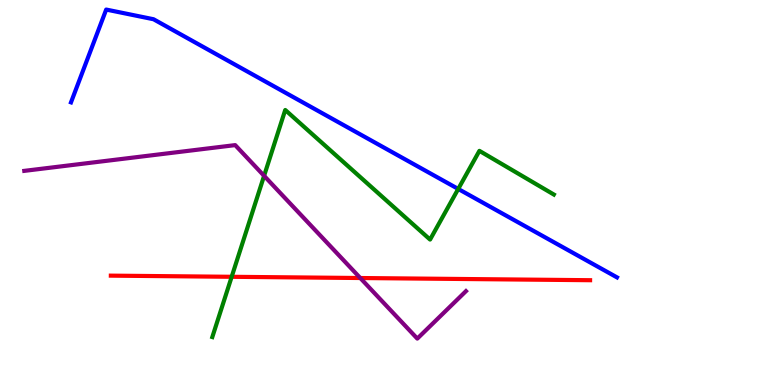[{'lines': ['blue', 'red'], 'intersections': []}, {'lines': ['green', 'red'], 'intersections': [{'x': 2.99, 'y': 2.81}]}, {'lines': ['purple', 'red'], 'intersections': [{'x': 4.65, 'y': 2.78}]}, {'lines': ['blue', 'green'], 'intersections': [{'x': 5.91, 'y': 5.09}]}, {'lines': ['blue', 'purple'], 'intersections': []}, {'lines': ['green', 'purple'], 'intersections': [{'x': 3.41, 'y': 5.43}]}]